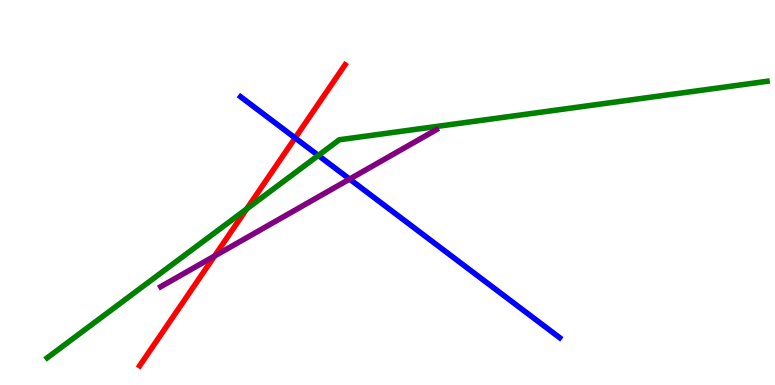[{'lines': ['blue', 'red'], 'intersections': [{'x': 3.81, 'y': 6.42}]}, {'lines': ['green', 'red'], 'intersections': [{'x': 3.18, 'y': 4.57}]}, {'lines': ['purple', 'red'], 'intersections': [{'x': 2.77, 'y': 3.35}]}, {'lines': ['blue', 'green'], 'intersections': [{'x': 4.11, 'y': 5.96}]}, {'lines': ['blue', 'purple'], 'intersections': [{'x': 4.51, 'y': 5.35}]}, {'lines': ['green', 'purple'], 'intersections': []}]